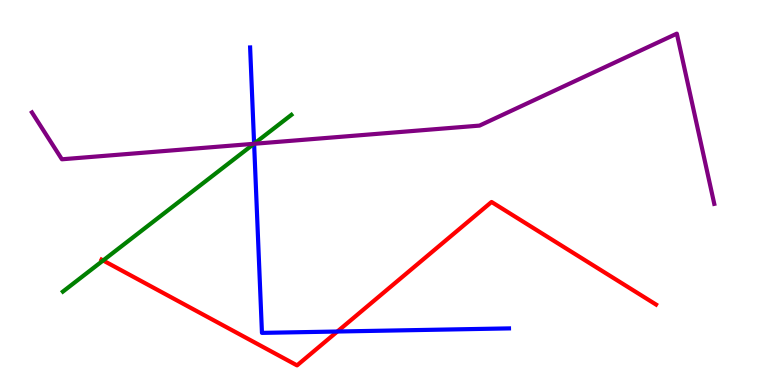[{'lines': ['blue', 'red'], 'intersections': [{'x': 4.35, 'y': 1.39}]}, {'lines': ['green', 'red'], 'intersections': [{'x': 1.33, 'y': 3.23}]}, {'lines': ['purple', 'red'], 'intersections': []}, {'lines': ['blue', 'green'], 'intersections': [{'x': 3.28, 'y': 6.27}]}, {'lines': ['blue', 'purple'], 'intersections': [{'x': 3.28, 'y': 6.27}]}, {'lines': ['green', 'purple'], 'intersections': [{'x': 3.28, 'y': 6.27}]}]